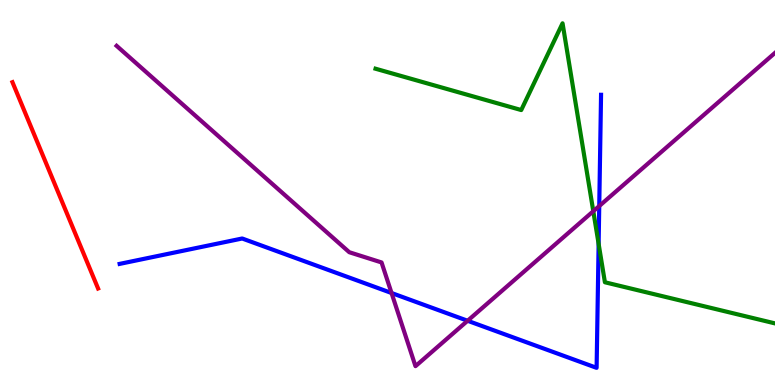[{'lines': ['blue', 'red'], 'intersections': []}, {'lines': ['green', 'red'], 'intersections': []}, {'lines': ['purple', 'red'], 'intersections': []}, {'lines': ['blue', 'green'], 'intersections': [{'x': 7.72, 'y': 3.67}]}, {'lines': ['blue', 'purple'], 'intersections': [{'x': 5.05, 'y': 2.39}, {'x': 6.03, 'y': 1.67}, {'x': 7.73, 'y': 4.65}]}, {'lines': ['green', 'purple'], 'intersections': [{'x': 7.66, 'y': 4.51}]}]